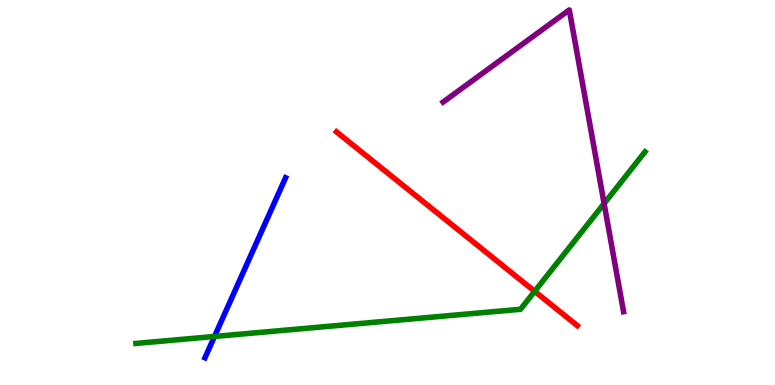[{'lines': ['blue', 'red'], 'intersections': []}, {'lines': ['green', 'red'], 'intersections': [{'x': 6.9, 'y': 2.43}]}, {'lines': ['purple', 'red'], 'intersections': []}, {'lines': ['blue', 'green'], 'intersections': [{'x': 2.77, 'y': 1.26}]}, {'lines': ['blue', 'purple'], 'intersections': []}, {'lines': ['green', 'purple'], 'intersections': [{'x': 7.79, 'y': 4.71}]}]